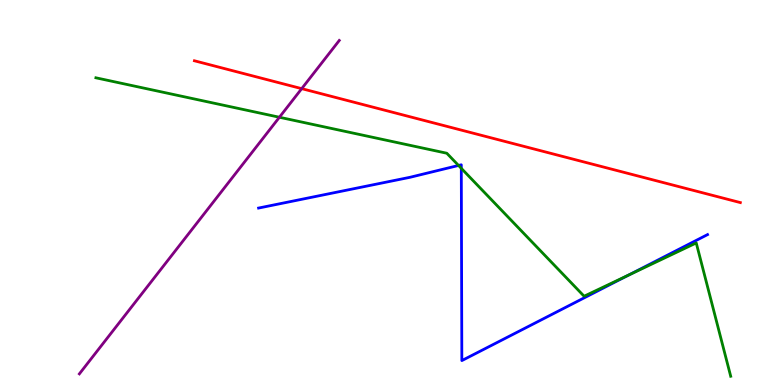[{'lines': ['blue', 'red'], 'intersections': []}, {'lines': ['green', 'red'], 'intersections': []}, {'lines': ['purple', 'red'], 'intersections': [{'x': 3.89, 'y': 7.7}]}, {'lines': ['blue', 'green'], 'intersections': [{'x': 5.92, 'y': 5.7}, {'x': 5.95, 'y': 5.63}, {'x': 8.11, 'y': 2.85}]}, {'lines': ['blue', 'purple'], 'intersections': []}, {'lines': ['green', 'purple'], 'intersections': [{'x': 3.61, 'y': 6.95}]}]